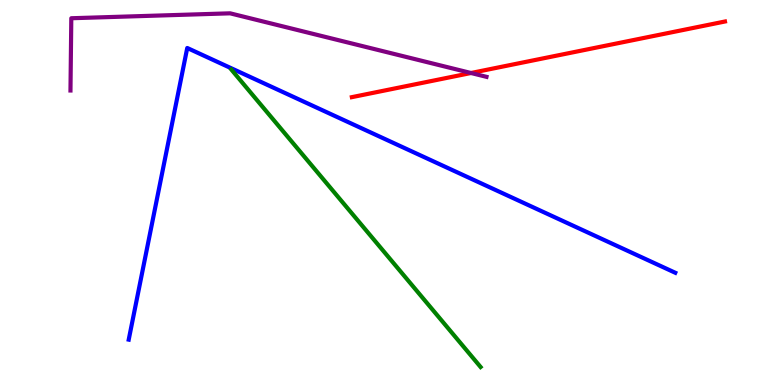[{'lines': ['blue', 'red'], 'intersections': []}, {'lines': ['green', 'red'], 'intersections': []}, {'lines': ['purple', 'red'], 'intersections': [{'x': 6.08, 'y': 8.1}]}, {'lines': ['blue', 'green'], 'intersections': []}, {'lines': ['blue', 'purple'], 'intersections': []}, {'lines': ['green', 'purple'], 'intersections': []}]